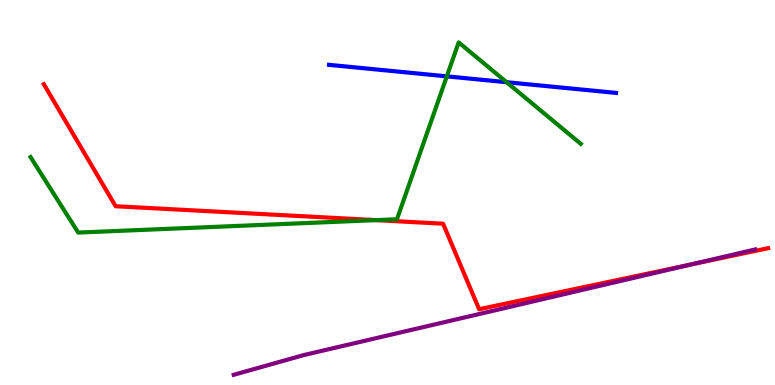[{'lines': ['blue', 'red'], 'intersections': []}, {'lines': ['green', 'red'], 'intersections': [{'x': 4.85, 'y': 4.28}]}, {'lines': ['purple', 'red'], 'intersections': [{'x': 8.92, 'y': 3.13}]}, {'lines': ['blue', 'green'], 'intersections': [{'x': 5.77, 'y': 8.02}, {'x': 6.54, 'y': 7.86}]}, {'lines': ['blue', 'purple'], 'intersections': []}, {'lines': ['green', 'purple'], 'intersections': []}]